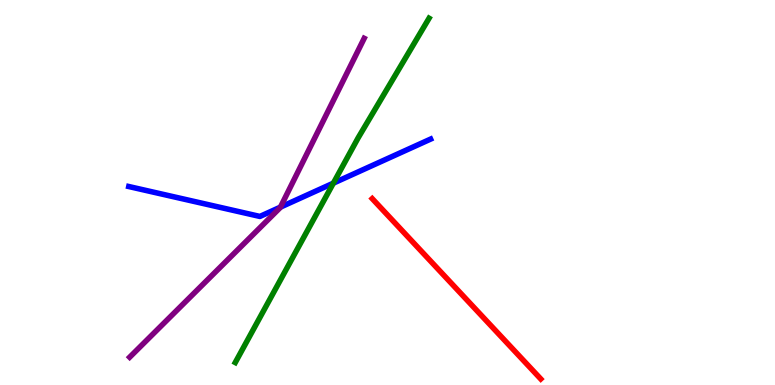[{'lines': ['blue', 'red'], 'intersections': []}, {'lines': ['green', 'red'], 'intersections': []}, {'lines': ['purple', 'red'], 'intersections': []}, {'lines': ['blue', 'green'], 'intersections': [{'x': 4.3, 'y': 5.24}]}, {'lines': ['blue', 'purple'], 'intersections': [{'x': 3.62, 'y': 4.62}]}, {'lines': ['green', 'purple'], 'intersections': []}]